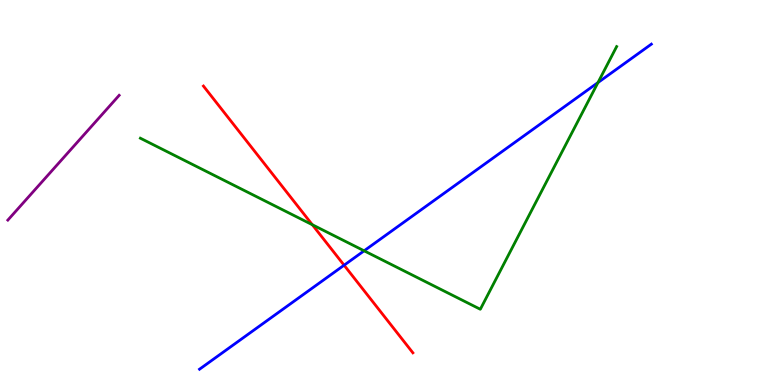[{'lines': ['blue', 'red'], 'intersections': [{'x': 4.44, 'y': 3.11}]}, {'lines': ['green', 'red'], 'intersections': [{'x': 4.03, 'y': 4.16}]}, {'lines': ['purple', 'red'], 'intersections': []}, {'lines': ['blue', 'green'], 'intersections': [{'x': 4.7, 'y': 3.49}, {'x': 7.72, 'y': 7.86}]}, {'lines': ['blue', 'purple'], 'intersections': []}, {'lines': ['green', 'purple'], 'intersections': []}]